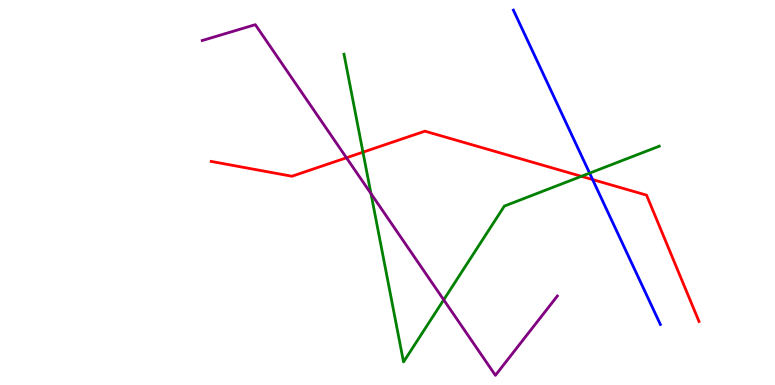[{'lines': ['blue', 'red'], 'intersections': [{'x': 7.65, 'y': 5.34}]}, {'lines': ['green', 'red'], 'intersections': [{'x': 4.68, 'y': 6.05}, {'x': 7.5, 'y': 5.42}]}, {'lines': ['purple', 'red'], 'intersections': [{'x': 4.47, 'y': 5.9}]}, {'lines': ['blue', 'green'], 'intersections': [{'x': 7.61, 'y': 5.5}]}, {'lines': ['blue', 'purple'], 'intersections': []}, {'lines': ['green', 'purple'], 'intersections': [{'x': 4.79, 'y': 4.97}, {'x': 5.73, 'y': 2.21}]}]